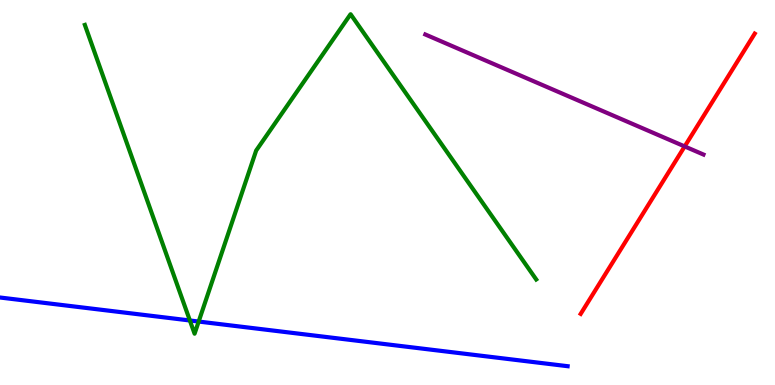[{'lines': ['blue', 'red'], 'intersections': []}, {'lines': ['green', 'red'], 'intersections': []}, {'lines': ['purple', 'red'], 'intersections': [{'x': 8.83, 'y': 6.2}]}, {'lines': ['blue', 'green'], 'intersections': [{'x': 2.45, 'y': 1.68}, {'x': 2.56, 'y': 1.65}]}, {'lines': ['blue', 'purple'], 'intersections': []}, {'lines': ['green', 'purple'], 'intersections': []}]